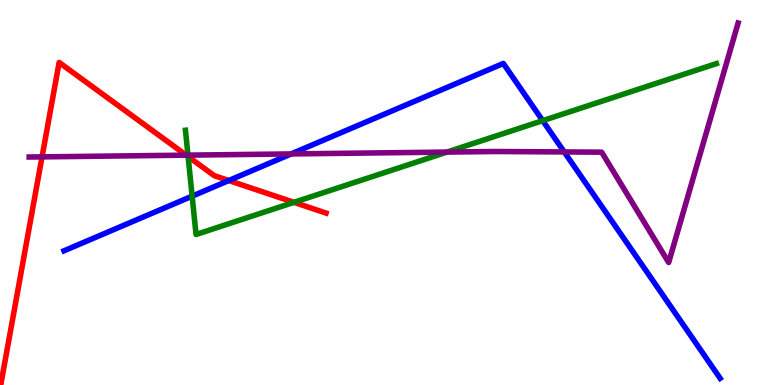[{'lines': ['blue', 'red'], 'intersections': [{'x': 2.95, 'y': 5.31}]}, {'lines': ['green', 'red'], 'intersections': [{'x': 2.43, 'y': 5.93}, {'x': 3.79, 'y': 4.74}]}, {'lines': ['purple', 'red'], 'intersections': [{'x': 0.542, 'y': 5.93}, {'x': 2.4, 'y': 5.97}]}, {'lines': ['blue', 'green'], 'intersections': [{'x': 2.48, 'y': 4.91}, {'x': 7.0, 'y': 6.87}]}, {'lines': ['blue', 'purple'], 'intersections': [{'x': 3.76, 'y': 6.0}, {'x': 7.28, 'y': 6.05}]}, {'lines': ['green', 'purple'], 'intersections': [{'x': 2.43, 'y': 5.97}, {'x': 5.77, 'y': 6.05}]}]